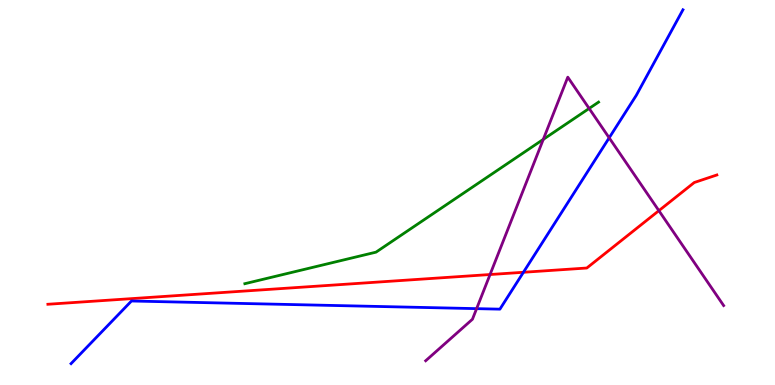[{'lines': ['blue', 'red'], 'intersections': [{'x': 6.75, 'y': 2.93}]}, {'lines': ['green', 'red'], 'intersections': []}, {'lines': ['purple', 'red'], 'intersections': [{'x': 6.32, 'y': 2.87}, {'x': 8.5, 'y': 4.53}]}, {'lines': ['blue', 'green'], 'intersections': []}, {'lines': ['blue', 'purple'], 'intersections': [{'x': 6.15, 'y': 1.98}, {'x': 7.86, 'y': 6.42}]}, {'lines': ['green', 'purple'], 'intersections': [{'x': 7.01, 'y': 6.38}, {'x': 7.6, 'y': 7.18}]}]